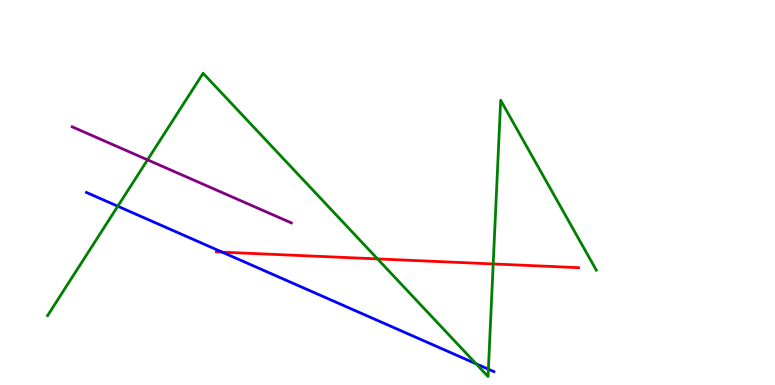[{'lines': ['blue', 'red'], 'intersections': [{'x': 2.87, 'y': 3.45}]}, {'lines': ['green', 'red'], 'intersections': [{'x': 4.87, 'y': 3.28}, {'x': 6.36, 'y': 3.14}]}, {'lines': ['purple', 'red'], 'intersections': []}, {'lines': ['blue', 'green'], 'intersections': [{'x': 1.52, 'y': 4.64}, {'x': 6.14, 'y': 0.551}, {'x': 6.3, 'y': 0.411}]}, {'lines': ['blue', 'purple'], 'intersections': []}, {'lines': ['green', 'purple'], 'intersections': [{'x': 1.9, 'y': 5.85}]}]